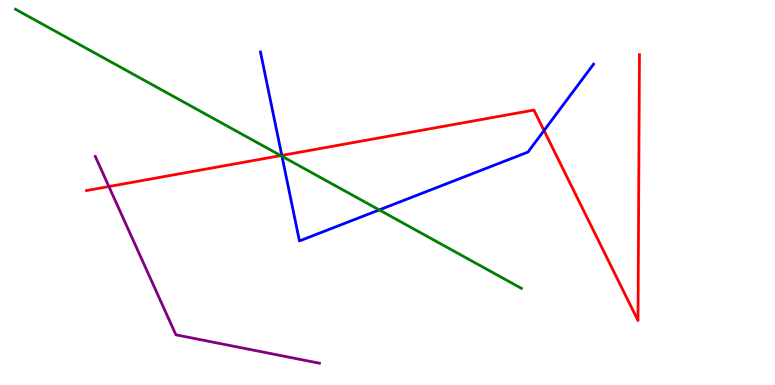[{'lines': ['blue', 'red'], 'intersections': [{'x': 3.64, 'y': 5.96}, {'x': 7.02, 'y': 6.61}]}, {'lines': ['green', 'red'], 'intersections': [{'x': 3.62, 'y': 5.96}]}, {'lines': ['purple', 'red'], 'intersections': [{'x': 1.41, 'y': 5.16}]}, {'lines': ['blue', 'green'], 'intersections': [{'x': 3.64, 'y': 5.94}, {'x': 4.89, 'y': 4.55}]}, {'lines': ['blue', 'purple'], 'intersections': []}, {'lines': ['green', 'purple'], 'intersections': []}]